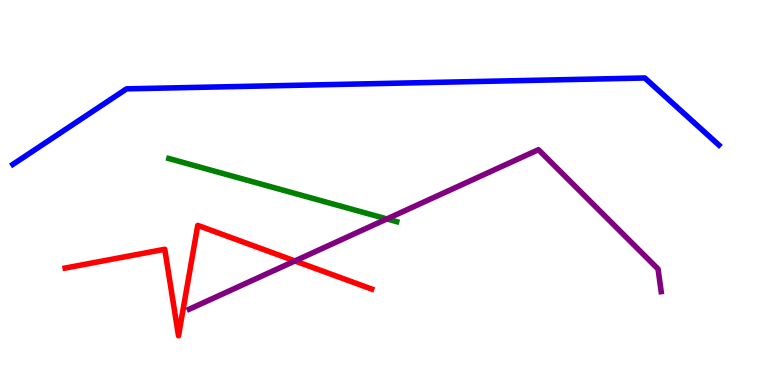[{'lines': ['blue', 'red'], 'intersections': []}, {'lines': ['green', 'red'], 'intersections': []}, {'lines': ['purple', 'red'], 'intersections': [{'x': 3.81, 'y': 3.22}]}, {'lines': ['blue', 'green'], 'intersections': []}, {'lines': ['blue', 'purple'], 'intersections': []}, {'lines': ['green', 'purple'], 'intersections': [{'x': 4.99, 'y': 4.31}]}]